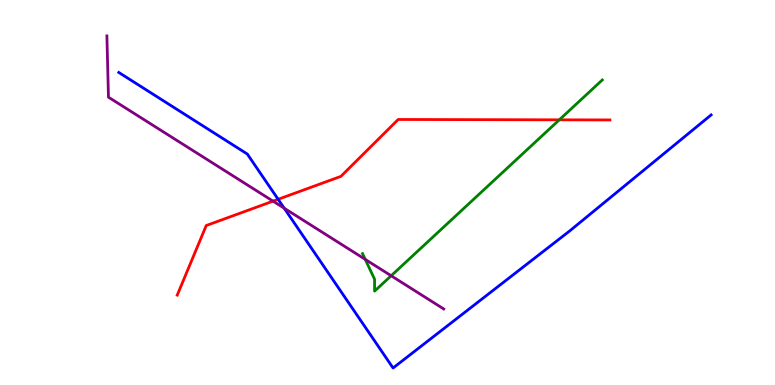[{'lines': ['blue', 'red'], 'intersections': [{'x': 3.59, 'y': 4.82}]}, {'lines': ['green', 'red'], 'intersections': [{'x': 7.22, 'y': 6.89}]}, {'lines': ['purple', 'red'], 'intersections': [{'x': 3.52, 'y': 4.78}]}, {'lines': ['blue', 'green'], 'intersections': []}, {'lines': ['blue', 'purple'], 'intersections': [{'x': 3.67, 'y': 4.59}]}, {'lines': ['green', 'purple'], 'intersections': [{'x': 4.71, 'y': 3.26}, {'x': 5.05, 'y': 2.84}]}]